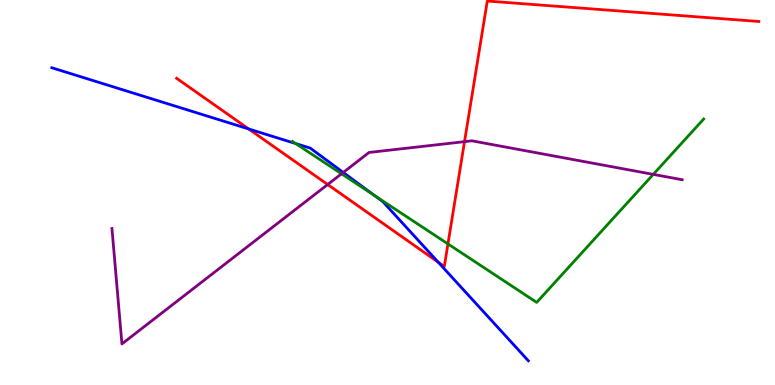[{'lines': ['blue', 'red'], 'intersections': [{'x': 3.21, 'y': 6.65}, {'x': 5.66, 'y': 3.19}]}, {'lines': ['green', 'red'], 'intersections': [{'x': 5.78, 'y': 3.66}]}, {'lines': ['purple', 'red'], 'intersections': [{'x': 4.23, 'y': 5.21}, {'x': 5.99, 'y': 6.32}]}, {'lines': ['blue', 'green'], 'intersections': [{'x': 3.81, 'y': 6.27}, {'x': 4.83, 'y': 4.92}]}, {'lines': ['blue', 'purple'], 'intersections': [{'x': 4.43, 'y': 5.52}]}, {'lines': ['green', 'purple'], 'intersections': [{'x': 4.41, 'y': 5.49}, {'x': 8.43, 'y': 5.47}]}]